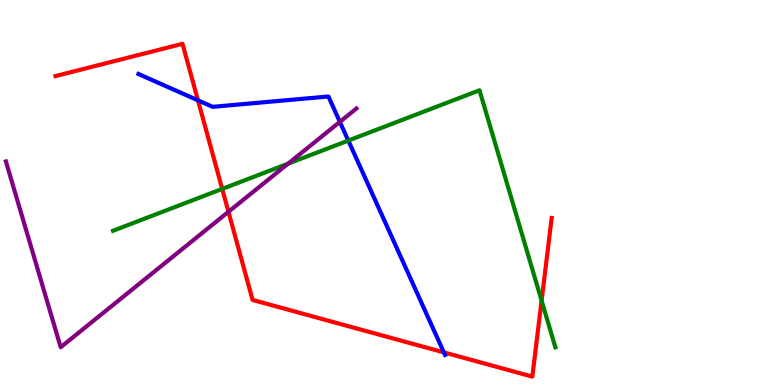[{'lines': ['blue', 'red'], 'intersections': [{'x': 2.55, 'y': 7.39}, {'x': 5.73, 'y': 0.848}]}, {'lines': ['green', 'red'], 'intersections': [{'x': 2.87, 'y': 5.09}, {'x': 6.99, 'y': 2.19}]}, {'lines': ['purple', 'red'], 'intersections': [{'x': 2.95, 'y': 4.5}]}, {'lines': ['blue', 'green'], 'intersections': [{'x': 4.49, 'y': 6.35}]}, {'lines': ['blue', 'purple'], 'intersections': [{'x': 4.39, 'y': 6.83}]}, {'lines': ['green', 'purple'], 'intersections': [{'x': 3.72, 'y': 5.75}]}]